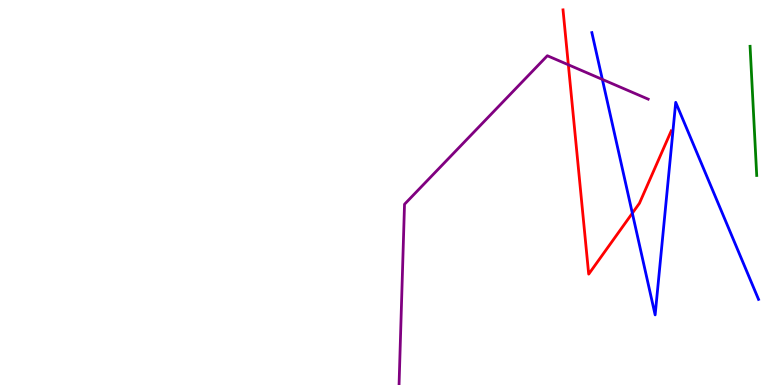[{'lines': ['blue', 'red'], 'intersections': [{'x': 8.16, 'y': 4.46}]}, {'lines': ['green', 'red'], 'intersections': []}, {'lines': ['purple', 'red'], 'intersections': [{'x': 7.33, 'y': 8.32}]}, {'lines': ['blue', 'green'], 'intersections': []}, {'lines': ['blue', 'purple'], 'intersections': [{'x': 7.77, 'y': 7.94}]}, {'lines': ['green', 'purple'], 'intersections': []}]